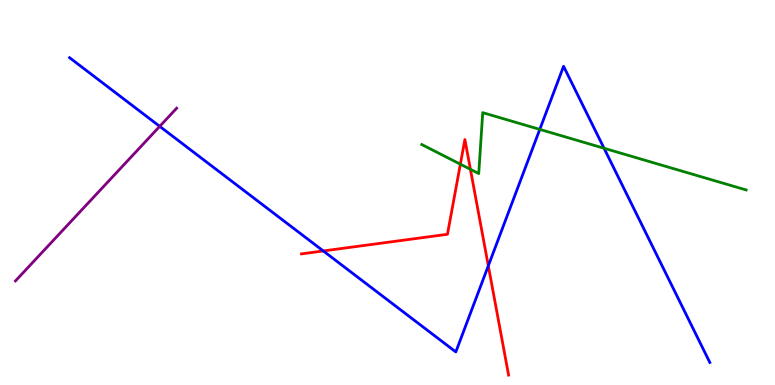[{'lines': ['blue', 'red'], 'intersections': [{'x': 4.17, 'y': 3.48}, {'x': 6.3, 'y': 3.1}]}, {'lines': ['green', 'red'], 'intersections': [{'x': 5.94, 'y': 5.74}, {'x': 6.07, 'y': 5.6}]}, {'lines': ['purple', 'red'], 'intersections': []}, {'lines': ['blue', 'green'], 'intersections': [{'x': 6.96, 'y': 6.64}, {'x': 7.79, 'y': 6.15}]}, {'lines': ['blue', 'purple'], 'intersections': [{'x': 2.06, 'y': 6.72}]}, {'lines': ['green', 'purple'], 'intersections': []}]